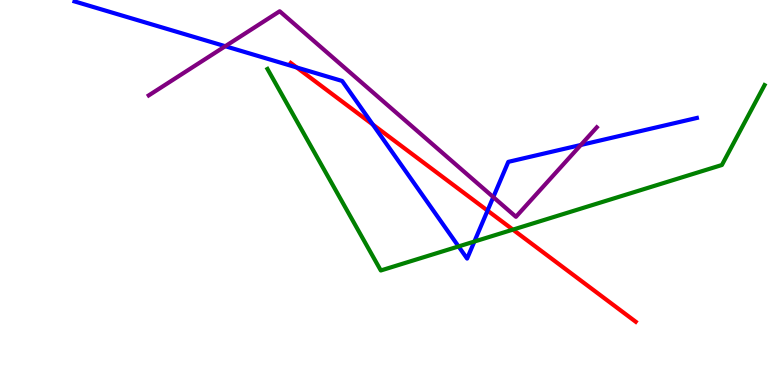[{'lines': ['blue', 'red'], 'intersections': [{'x': 3.83, 'y': 8.25}, {'x': 4.81, 'y': 6.76}, {'x': 6.29, 'y': 4.53}]}, {'lines': ['green', 'red'], 'intersections': [{'x': 6.62, 'y': 4.04}]}, {'lines': ['purple', 'red'], 'intersections': []}, {'lines': ['blue', 'green'], 'intersections': [{'x': 5.92, 'y': 3.6}, {'x': 6.12, 'y': 3.73}]}, {'lines': ['blue', 'purple'], 'intersections': [{'x': 2.91, 'y': 8.8}, {'x': 6.37, 'y': 4.88}, {'x': 7.49, 'y': 6.23}]}, {'lines': ['green', 'purple'], 'intersections': []}]